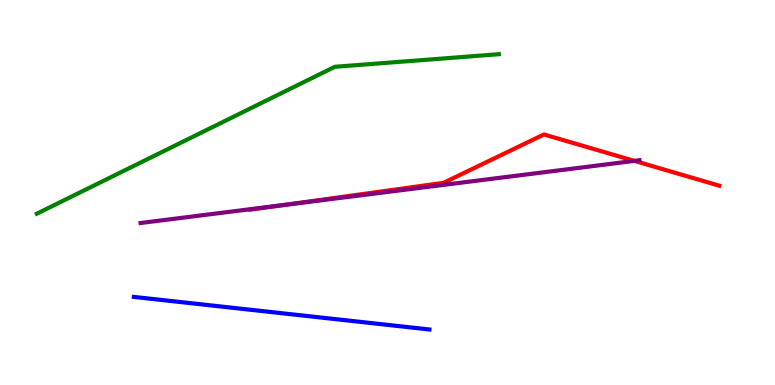[{'lines': ['blue', 'red'], 'intersections': []}, {'lines': ['green', 'red'], 'intersections': []}, {'lines': ['purple', 'red'], 'intersections': [{'x': 3.69, 'y': 4.68}, {'x': 8.19, 'y': 5.82}]}, {'lines': ['blue', 'green'], 'intersections': []}, {'lines': ['blue', 'purple'], 'intersections': []}, {'lines': ['green', 'purple'], 'intersections': []}]